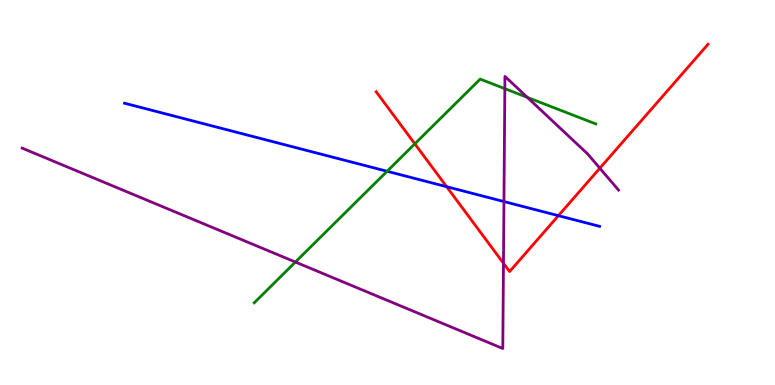[{'lines': ['blue', 'red'], 'intersections': [{'x': 5.76, 'y': 5.15}, {'x': 7.21, 'y': 4.4}]}, {'lines': ['green', 'red'], 'intersections': [{'x': 5.35, 'y': 6.26}]}, {'lines': ['purple', 'red'], 'intersections': [{'x': 6.5, 'y': 3.16}, {'x': 7.74, 'y': 5.63}]}, {'lines': ['blue', 'green'], 'intersections': [{'x': 4.99, 'y': 5.55}]}, {'lines': ['blue', 'purple'], 'intersections': [{'x': 6.5, 'y': 4.76}]}, {'lines': ['green', 'purple'], 'intersections': [{'x': 3.81, 'y': 3.19}, {'x': 6.51, 'y': 7.7}, {'x': 6.8, 'y': 7.47}]}]